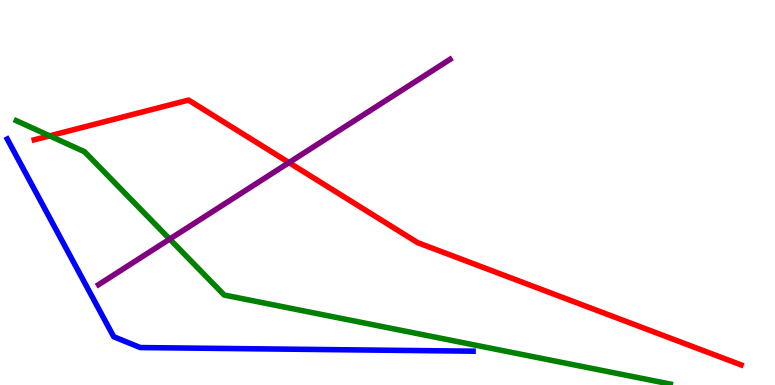[{'lines': ['blue', 'red'], 'intersections': []}, {'lines': ['green', 'red'], 'intersections': [{'x': 0.641, 'y': 6.47}]}, {'lines': ['purple', 'red'], 'intersections': [{'x': 3.73, 'y': 5.78}]}, {'lines': ['blue', 'green'], 'intersections': []}, {'lines': ['blue', 'purple'], 'intersections': []}, {'lines': ['green', 'purple'], 'intersections': [{'x': 2.19, 'y': 3.79}]}]